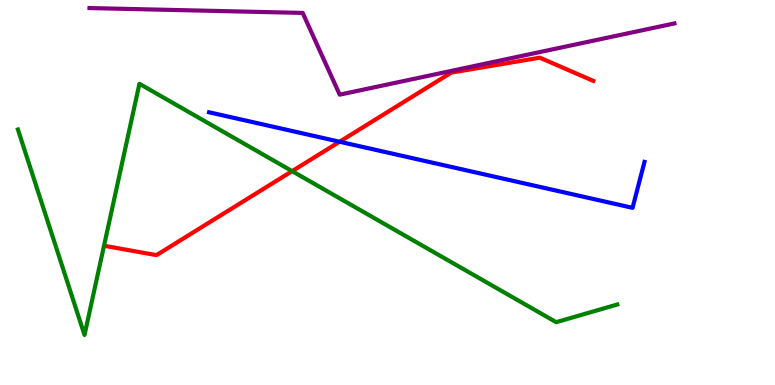[{'lines': ['blue', 'red'], 'intersections': [{'x': 4.38, 'y': 6.32}]}, {'lines': ['green', 'red'], 'intersections': [{'x': 3.77, 'y': 5.56}]}, {'lines': ['purple', 'red'], 'intersections': []}, {'lines': ['blue', 'green'], 'intersections': []}, {'lines': ['blue', 'purple'], 'intersections': []}, {'lines': ['green', 'purple'], 'intersections': []}]